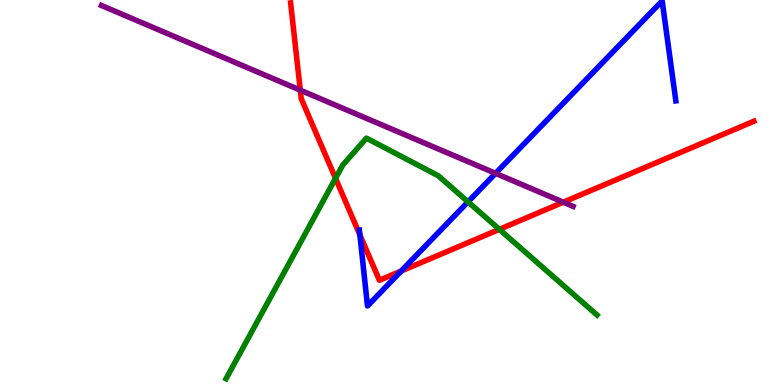[{'lines': ['blue', 'red'], 'intersections': [{'x': 4.64, 'y': 3.9}, {'x': 5.18, 'y': 2.96}]}, {'lines': ['green', 'red'], 'intersections': [{'x': 4.33, 'y': 5.37}, {'x': 6.44, 'y': 4.04}]}, {'lines': ['purple', 'red'], 'intersections': [{'x': 3.87, 'y': 7.66}, {'x': 7.27, 'y': 4.75}]}, {'lines': ['blue', 'green'], 'intersections': [{'x': 6.04, 'y': 4.76}]}, {'lines': ['blue', 'purple'], 'intersections': [{'x': 6.39, 'y': 5.5}]}, {'lines': ['green', 'purple'], 'intersections': []}]